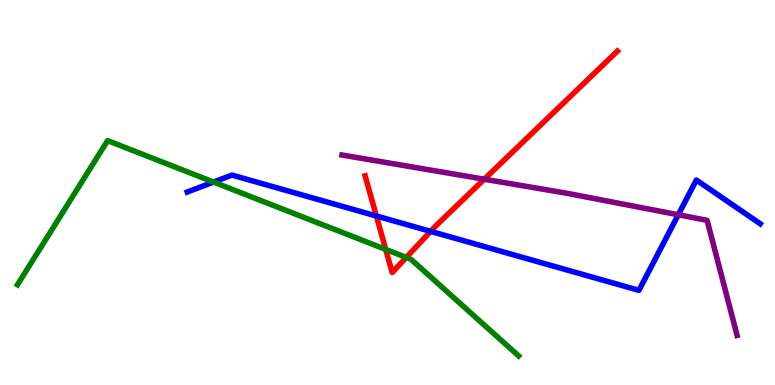[{'lines': ['blue', 'red'], 'intersections': [{'x': 4.86, 'y': 4.39}, {'x': 5.56, 'y': 3.99}]}, {'lines': ['green', 'red'], 'intersections': [{'x': 4.98, 'y': 3.52}, {'x': 5.24, 'y': 3.31}]}, {'lines': ['purple', 'red'], 'intersections': [{'x': 6.25, 'y': 5.35}]}, {'lines': ['blue', 'green'], 'intersections': [{'x': 2.76, 'y': 5.27}]}, {'lines': ['blue', 'purple'], 'intersections': [{'x': 8.75, 'y': 4.42}]}, {'lines': ['green', 'purple'], 'intersections': []}]